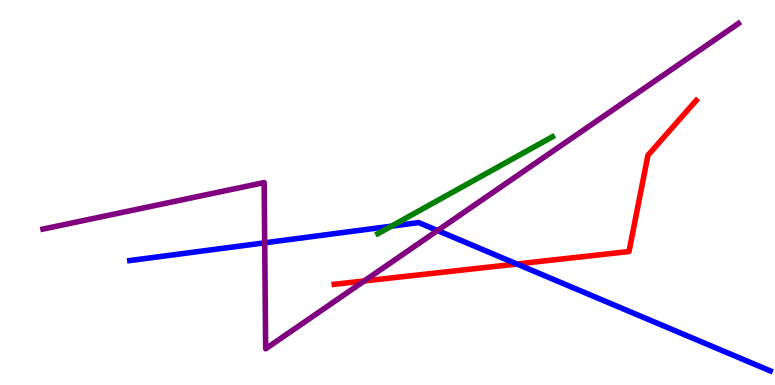[{'lines': ['blue', 'red'], 'intersections': [{'x': 6.67, 'y': 3.14}]}, {'lines': ['green', 'red'], 'intersections': []}, {'lines': ['purple', 'red'], 'intersections': [{'x': 4.7, 'y': 2.7}]}, {'lines': ['blue', 'green'], 'intersections': [{'x': 5.05, 'y': 4.13}]}, {'lines': ['blue', 'purple'], 'intersections': [{'x': 3.42, 'y': 3.69}, {'x': 5.65, 'y': 4.01}]}, {'lines': ['green', 'purple'], 'intersections': []}]